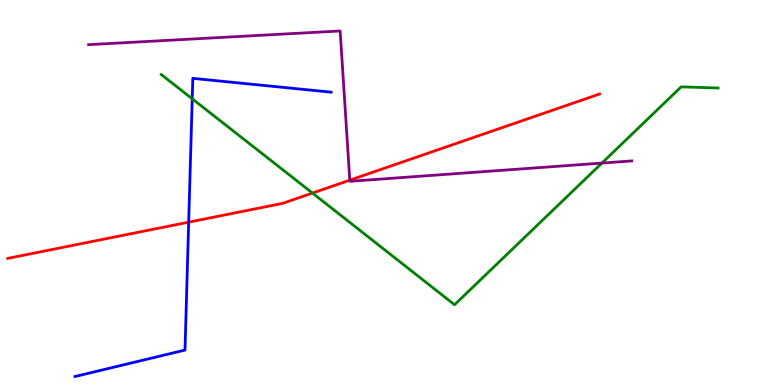[{'lines': ['blue', 'red'], 'intersections': [{'x': 2.43, 'y': 4.23}]}, {'lines': ['green', 'red'], 'intersections': [{'x': 4.03, 'y': 4.99}]}, {'lines': ['purple', 'red'], 'intersections': [{'x': 4.51, 'y': 5.32}]}, {'lines': ['blue', 'green'], 'intersections': [{'x': 2.48, 'y': 7.43}]}, {'lines': ['blue', 'purple'], 'intersections': []}, {'lines': ['green', 'purple'], 'intersections': [{'x': 7.77, 'y': 5.76}]}]